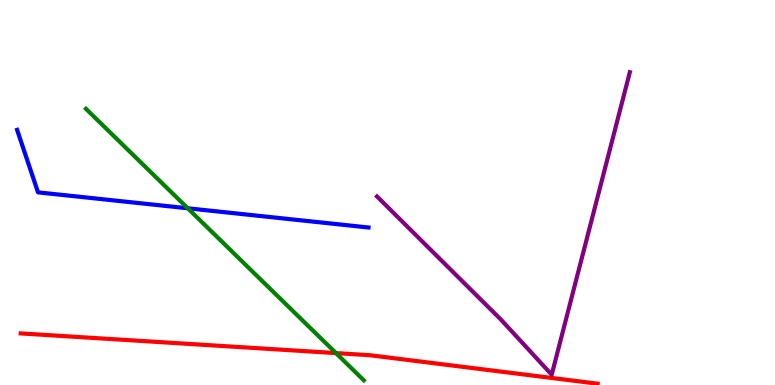[{'lines': ['blue', 'red'], 'intersections': []}, {'lines': ['green', 'red'], 'intersections': [{'x': 4.33, 'y': 0.829}]}, {'lines': ['purple', 'red'], 'intersections': []}, {'lines': ['blue', 'green'], 'intersections': [{'x': 2.42, 'y': 4.59}]}, {'lines': ['blue', 'purple'], 'intersections': []}, {'lines': ['green', 'purple'], 'intersections': []}]